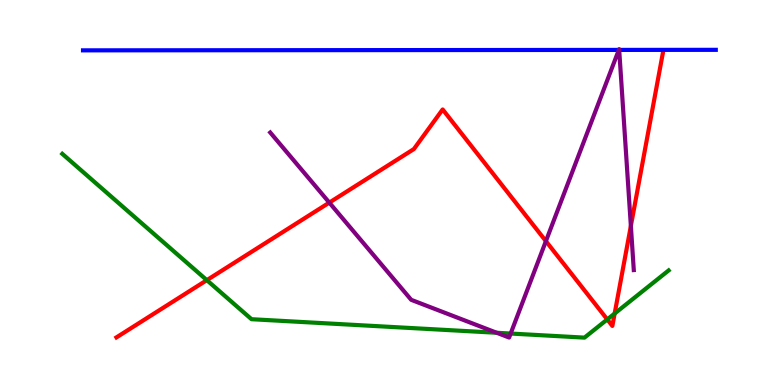[{'lines': ['blue', 'red'], 'intersections': []}, {'lines': ['green', 'red'], 'intersections': [{'x': 2.67, 'y': 2.72}, {'x': 7.84, 'y': 1.7}, {'x': 7.93, 'y': 1.86}]}, {'lines': ['purple', 'red'], 'intersections': [{'x': 4.25, 'y': 4.74}, {'x': 7.04, 'y': 3.74}, {'x': 8.14, 'y': 4.13}]}, {'lines': ['blue', 'green'], 'intersections': []}, {'lines': ['blue', 'purple'], 'intersections': [{'x': 7.99, 'y': 8.7}, {'x': 7.99, 'y': 8.7}]}, {'lines': ['green', 'purple'], 'intersections': [{'x': 6.41, 'y': 1.36}, {'x': 6.59, 'y': 1.34}]}]